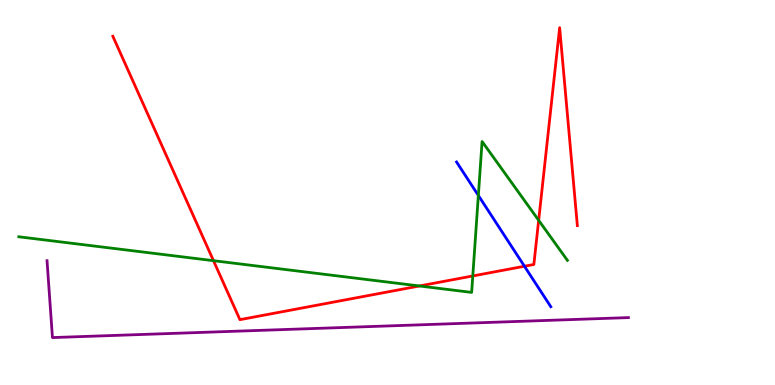[{'lines': ['blue', 'red'], 'intersections': [{'x': 6.77, 'y': 3.08}]}, {'lines': ['green', 'red'], 'intersections': [{'x': 2.75, 'y': 3.23}, {'x': 5.41, 'y': 2.57}, {'x': 6.1, 'y': 2.83}, {'x': 6.95, 'y': 4.28}]}, {'lines': ['purple', 'red'], 'intersections': []}, {'lines': ['blue', 'green'], 'intersections': [{'x': 6.17, 'y': 4.92}]}, {'lines': ['blue', 'purple'], 'intersections': []}, {'lines': ['green', 'purple'], 'intersections': []}]